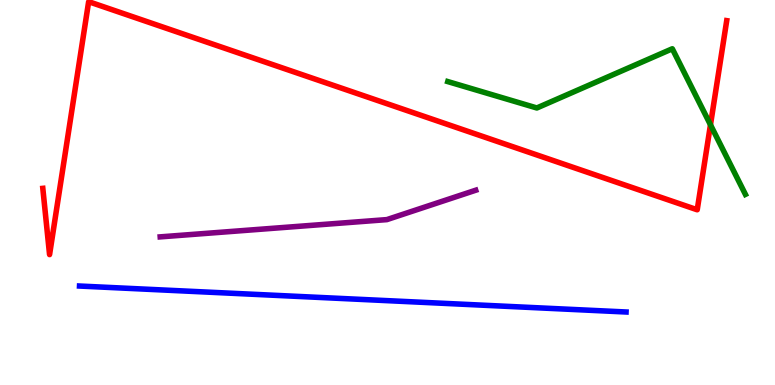[{'lines': ['blue', 'red'], 'intersections': []}, {'lines': ['green', 'red'], 'intersections': [{'x': 9.17, 'y': 6.76}]}, {'lines': ['purple', 'red'], 'intersections': []}, {'lines': ['blue', 'green'], 'intersections': []}, {'lines': ['blue', 'purple'], 'intersections': []}, {'lines': ['green', 'purple'], 'intersections': []}]